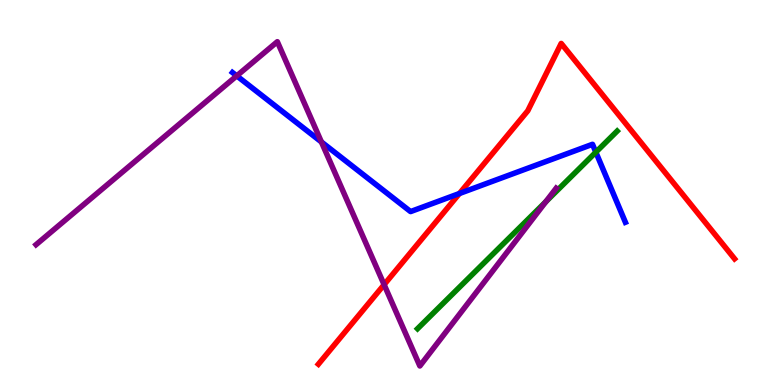[{'lines': ['blue', 'red'], 'intersections': [{'x': 5.93, 'y': 4.97}]}, {'lines': ['green', 'red'], 'intersections': []}, {'lines': ['purple', 'red'], 'intersections': [{'x': 4.96, 'y': 2.61}]}, {'lines': ['blue', 'green'], 'intersections': [{'x': 7.69, 'y': 6.05}]}, {'lines': ['blue', 'purple'], 'intersections': [{'x': 3.05, 'y': 8.03}, {'x': 4.15, 'y': 6.31}]}, {'lines': ['green', 'purple'], 'intersections': [{'x': 7.04, 'y': 4.76}]}]